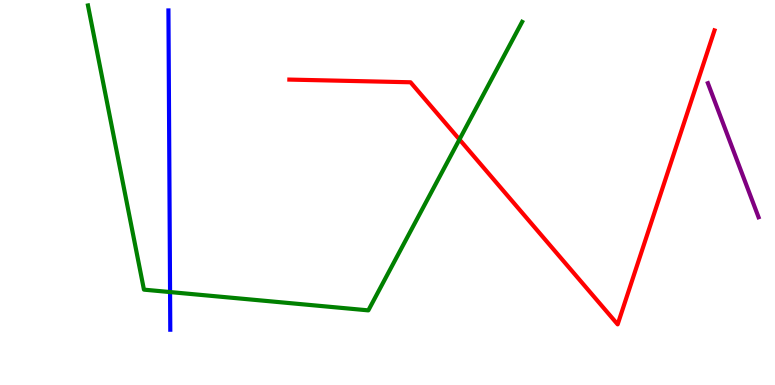[{'lines': ['blue', 'red'], 'intersections': []}, {'lines': ['green', 'red'], 'intersections': [{'x': 5.93, 'y': 6.38}]}, {'lines': ['purple', 'red'], 'intersections': []}, {'lines': ['blue', 'green'], 'intersections': [{'x': 2.19, 'y': 2.41}]}, {'lines': ['blue', 'purple'], 'intersections': []}, {'lines': ['green', 'purple'], 'intersections': []}]